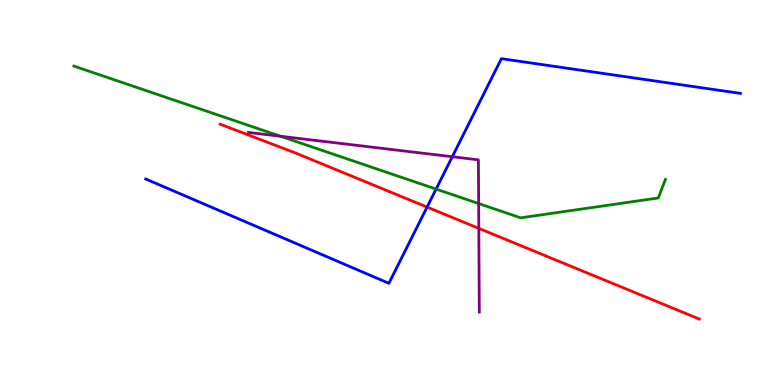[{'lines': ['blue', 'red'], 'intersections': [{'x': 5.51, 'y': 4.62}]}, {'lines': ['green', 'red'], 'intersections': []}, {'lines': ['purple', 'red'], 'intersections': [{'x': 6.18, 'y': 4.07}]}, {'lines': ['blue', 'green'], 'intersections': [{'x': 5.63, 'y': 5.09}]}, {'lines': ['blue', 'purple'], 'intersections': [{'x': 5.84, 'y': 5.93}]}, {'lines': ['green', 'purple'], 'intersections': [{'x': 3.62, 'y': 6.46}, {'x': 6.18, 'y': 4.71}]}]